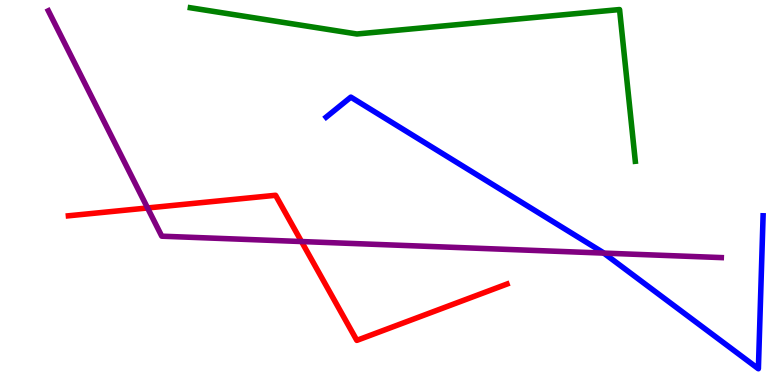[{'lines': ['blue', 'red'], 'intersections': []}, {'lines': ['green', 'red'], 'intersections': []}, {'lines': ['purple', 'red'], 'intersections': [{'x': 1.9, 'y': 4.6}, {'x': 3.89, 'y': 3.73}]}, {'lines': ['blue', 'green'], 'intersections': []}, {'lines': ['blue', 'purple'], 'intersections': [{'x': 7.79, 'y': 3.43}]}, {'lines': ['green', 'purple'], 'intersections': []}]